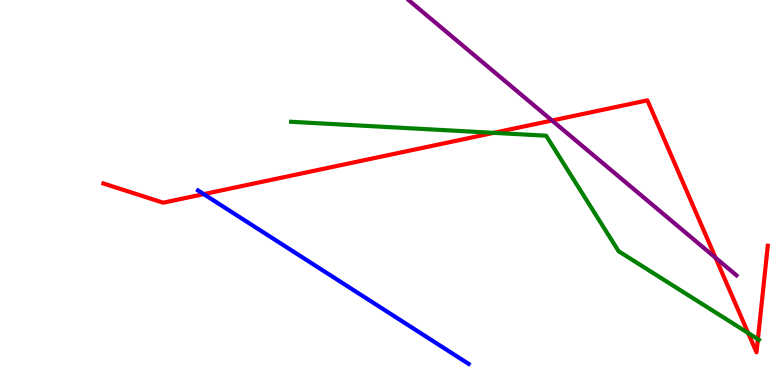[{'lines': ['blue', 'red'], 'intersections': [{'x': 2.63, 'y': 4.96}]}, {'lines': ['green', 'red'], 'intersections': [{'x': 6.37, 'y': 6.55}, {'x': 9.65, 'y': 1.35}, {'x': 9.78, 'y': 1.19}]}, {'lines': ['purple', 'red'], 'intersections': [{'x': 7.12, 'y': 6.87}, {'x': 9.23, 'y': 3.3}]}, {'lines': ['blue', 'green'], 'intersections': []}, {'lines': ['blue', 'purple'], 'intersections': []}, {'lines': ['green', 'purple'], 'intersections': []}]